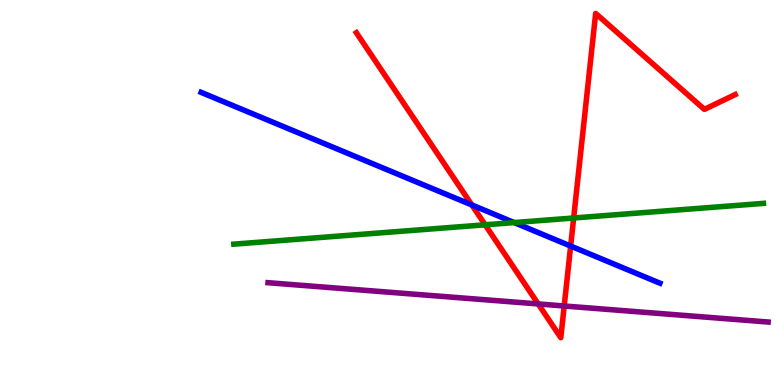[{'lines': ['blue', 'red'], 'intersections': [{'x': 6.09, 'y': 4.68}, {'x': 7.36, 'y': 3.61}]}, {'lines': ['green', 'red'], 'intersections': [{'x': 6.26, 'y': 4.16}, {'x': 7.4, 'y': 4.34}]}, {'lines': ['purple', 'red'], 'intersections': [{'x': 6.94, 'y': 2.11}, {'x': 7.28, 'y': 2.05}]}, {'lines': ['blue', 'green'], 'intersections': [{'x': 6.63, 'y': 4.22}]}, {'lines': ['blue', 'purple'], 'intersections': []}, {'lines': ['green', 'purple'], 'intersections': []}]